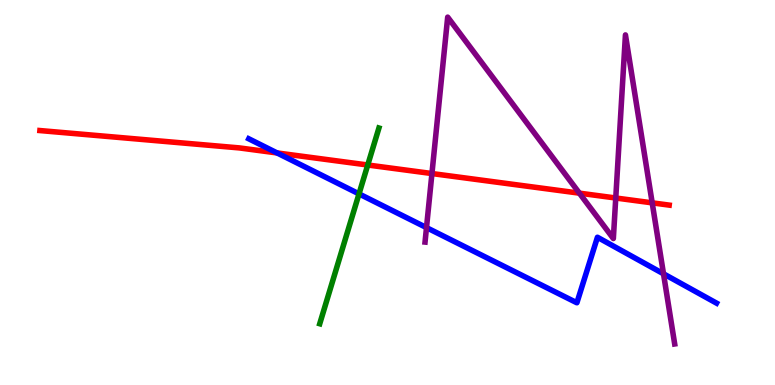[{'lines': ['blue', 'red'], 'intersections': [{'x': 3.58, 'y': 6.03}]}, {'lines': ['green', 'red'], 'intersections': [{'x': 4.75, 'y': 5.71}]}, {'lines': ['purple', 'red'], 'intersections': [{'x': 5.57, 'y': 5.49}, {'x': 7.48, 'y': 4.98}, {'x': 7.95, 'y': 4.86}, {'x': 8.42, 'y': 4.73}]}, {'lines': ['blue', 'green'], 'intersections': [{'x': 4.63, 'y': 4.96}]}, {'lines': ['blue', 'purple'], 'intersections': [{'x': 5.5, 'y': 4.09}, {'x': 8.56, 'y': 2.89}]}, {'lines': ['green', 'purple'], 'intersections': []}]